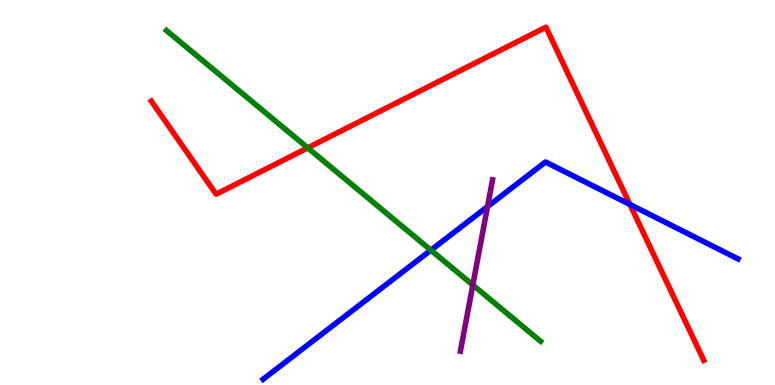[{'lines': ['blue', 'red'], 'intersections': [{'x': 8.13, 'y': 4.69}]}, {'lines': ['green', 'red'], 'intersections': [{'x': 3.97, 'y': 6.16}]}, {'lines': ['purple', 'red'], 'intersections': []}, {'lines': ['blue', 'green'], 'intersections': [{'x': 5.56, 'y': 3.5}]}, {'lines': ['blue', 'purple'], 'intersections': [{'x': 6.29, 'y': 4.63}]}, {'lines': ['green', 'purple'], 'intersections': [{'x': 6.1, 'y': 2.6}]}]